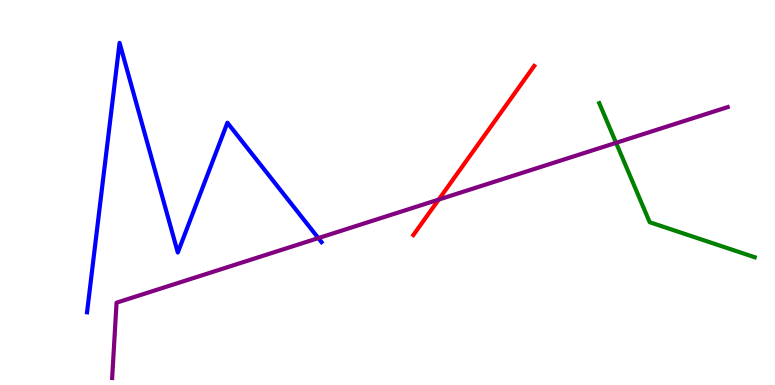[{'lines': ['blue', 'red'], 'intersections': []}, {'lines': ['green', 'red'], 'intersections': []}, {'lines': ['purple', 'red'], 'intersections': [{'x': 5.66, 'y': 4.82}]}, {'lines': ['blue', 'green'], 'intersections': []}, {'lines': ['blue', 'purple'], 'intersections': [{'x': 4.11, 'y': 3.82}]}, {'lines': ['green', 'purple'], 'intersections': [{'x': 7.95, 'y': 6.29}]}]